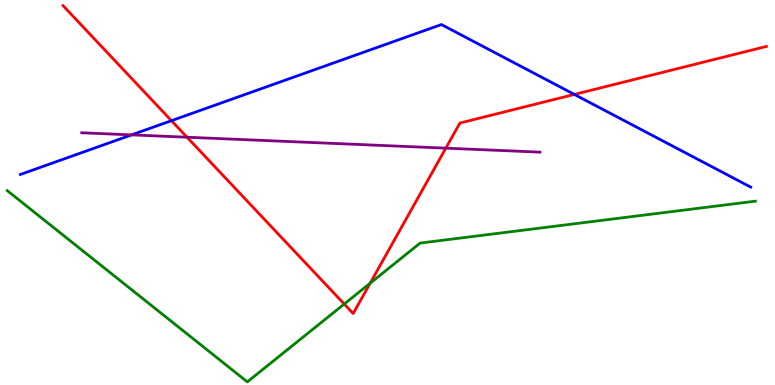[{'lines': ['blue', 'red'], 'intersections': [{'x': 2.21, 'y': 6.87}, {'x': 7.41, 'y': 7.55}]}, {'lines': ['green', 'red'], 'intersections': [{'x': 4.44, 'y': 2.1}, {'x': 4.78, 'y': 2.64}]}, {'lines': ['purple', 'red'], 'intersections': [{'x': 2.41, 'y': 6.44}, {'x': 5.75, 'y': 6.15}]}, {'lines': ['blue', 'green'], 'intersections': []}, {'lines': ['blue', 'purple'], 'intersections': [{'x': 1.7, 'y': 6.5}]}, {'lines': ['green', 'purple'], 'intersections': []}]